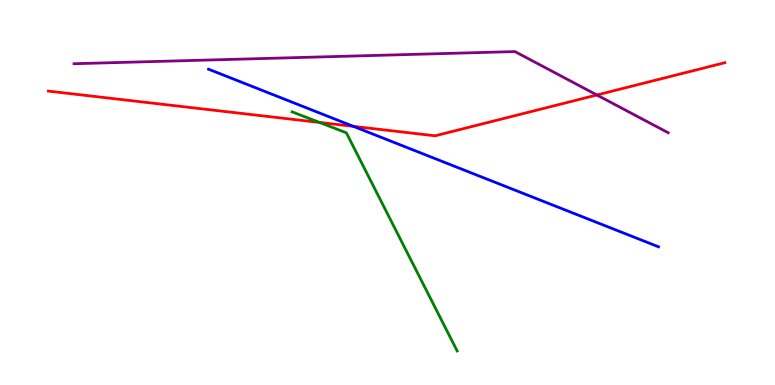[{'lines': ['blue', 'red'], 'intersections': [{'x': 4.56, 'y': 6.72}]}, {'lines': ['green', 'red'], 'intersections': [{'x': 4.12, 'y': 6.82}]}, {'lines': ['purple', 'red'], 'intersections': [{'x': 7.7, 'y': 7.53}]}, {'lines': ['blue', 'green'], 'intersections': []}, {'lines': ['blue', 'purple'], 'intersections': []}, {'lines': ['green', 'purple'], 'intersections': []}]